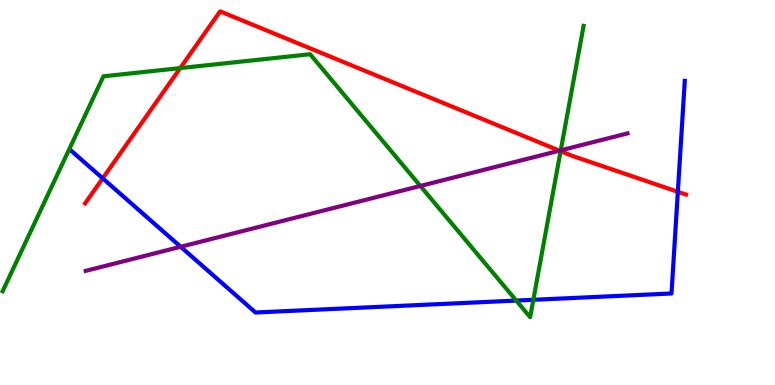[{'lines': ['blue', 'red'], 'intersections': [{'x': 1.33, 'y': 5.37}, {'x': 8.75, 'y': 5.02}]}, {'lines': ['green', 'red'], 'intersections': [{'x': 2.33, 'y': 8.23}, {'x': 7.23, 'y': 6.07}]}, {'lines': ['purple', 'red'], 'intersections': [{'x': 7.22, 'y': 6.09}]}, {'lines': ['blue', 'green'], 'intersections': [{'x': 6.66, 'y': 2.19}, {'x': 6.88, 'y': 2.21}]}, {'lines': ['blue', 'purple'], 'intersections': [{'x': 2.33, 'y': 3.59}]}, {'lines': ['green', 'purple'], 'intersections': [{'x': 5.42, 'y': 5.17}, {'x': 7.24, 'y': 6.1}]}]